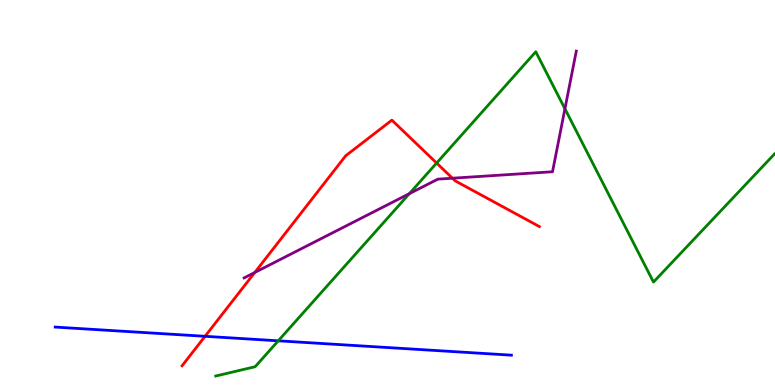[{'lines': ['blue', 'red'], 'intersections': [{'x': 2.65, 'y': 1.26}]}, {'lines': ['green', 'red'], 'intersections': [{'x': 5.63, 'y': 5.77}]}, {'lines': ['purple', 'red'], 'intersections': [{'x': 3.29, 'y': 2.92}, {'x': 5.84, 'y': 5.37}]}, {'lines': ['blue', 'green'], 'intersections': [{'x': 3.59, 'y': 1.15}]}, {'lines': ['blue', 'purple'], 'intersections': []}, {'lines': ['green', 'purple'], 'intersections': [{'x': 5.28, 'y': 4.97}, {'x': 7.29, 'y': 7.17}]}]